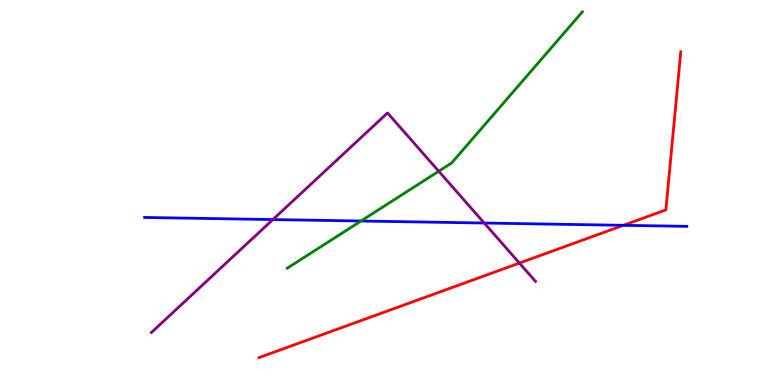[{'lines': ['blue', 'red'], 'intersections': [{'x': 8.04, 'y': 4.15}]}, {'lines': ['green', 'red'], 'intersections': []}, {'lines': ['purple', 'red'], 'intersections': [{'x': 6.7, 'y': 3.17}]}, {'lines': ['blue', 'green'], 'intersections': [{'x': 4.66, 'y': 4.26}]}, {'lines': ['blue', 'purple'], 'intersections': [{'x': 3.52, 'y': 4.3}, {'x': 6.25, 'y': 4.21}]}, {'lines': ['green', 'purple'], 'intersections': [{'x': 5.66, 'y': 5.55}]}]